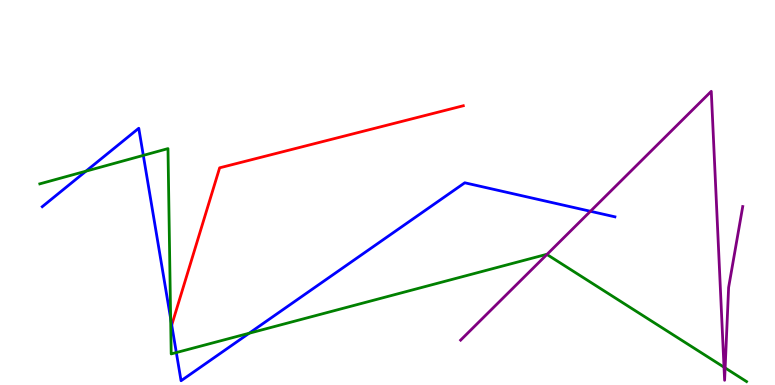[{'lines': ['blue', 'red'], 'intersections': [{'x': 2.22, 'y': 1.56}]}, {'lines': ['green', 'red'], 'intersections': []}, {'lines': ['purple', 'red'], 'intersections': []}, {'lines': ['blue', 'green'], 'intersections': [{'x': 1.11, 'y': 5.55}, {'x': 1.85, 'y': 5.96}, {'x': 2.2, 'y': 1.72}, {'x': 2.28, 'y': 0.843}, {'x': 3.21, 'y': 1.34}]}, {'lines': ['blue', 'purple'], 'intersections': [{'x': 7.62, 'y': 4.51}]}, {'lines': ['green', 'purple'], 'intersections': [{'x': 7.06, 'y': 3.39}, {'x': 9.34, 'y': 0.462}, {'x': 9.36, 'y': 0.443}]}]